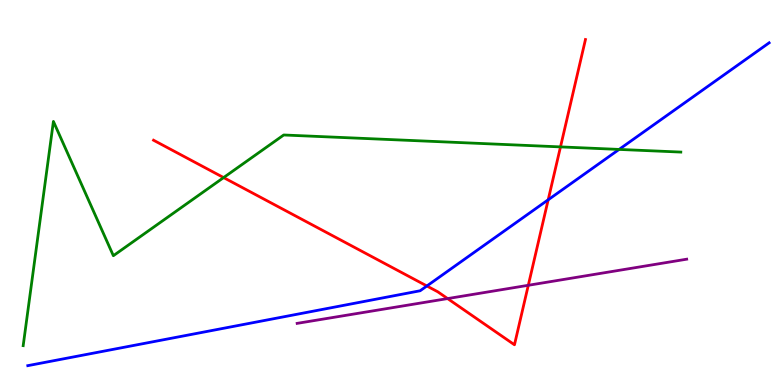[{'lines': ['blue', 'red'], 'intersections': [{'x': 5.51, 'y': 2.57}, {'x': 7.07, 'y': 4.81}]}, {'lines': ['green', 'red'], 'intersections': [{'x': 2.89, 'y': 5.39}, {'x': 7.23, 'y': 6.18}]}, {'lines': ['purple', 'red'], 'intersections': [{'x': 5.78, 'y': 2.24}, {'x': 6.82, 'y': 2.59}]}, {'lines': ['blue', 'green'], 'intersections': [{'x': 7.99, 'y': 6.12}]}, {'lines': ['blue', 'purple'], 'intersections': []}, {'lines': ['green', 'purple'], 'intersections': []}]